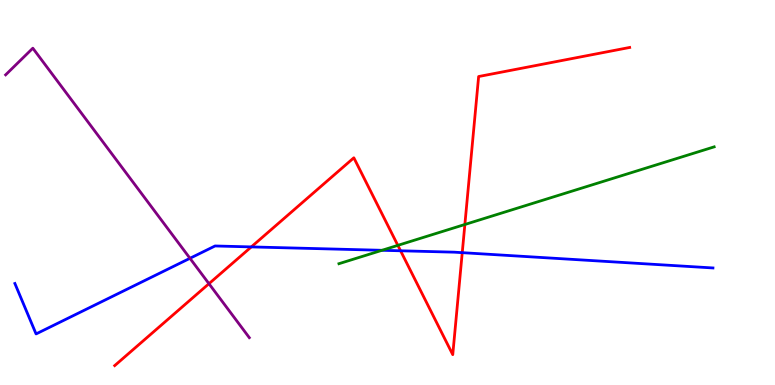[{'lines': ['blue', 'red'], 'intersections': [{'x': 3.24, 'y': 3.59}, {'x': 5.17, 'y': 3.49}, {'x': 5.96, 'y': 3.44}]}, {'lines': ['green', 'red'], 'intersections': [{'x': 5.13, 'y': 3.63}, {'x': 6.0, 'y': 4.17}]}, {'lines': ['purple', 'red'], 'intersections': [{'x': 2.7, 'y': 2.63}]}, {'lines': ['blue', 'green'], 'intersections': [{'x': 4.93, 'y': 3.5}]}, {'lines': ['blue', 'purple'], 'intersections': [{'x': 2.45, 'y': 3.29}]}, {'lines': ['green', 'purple'], 'intersections': []}]